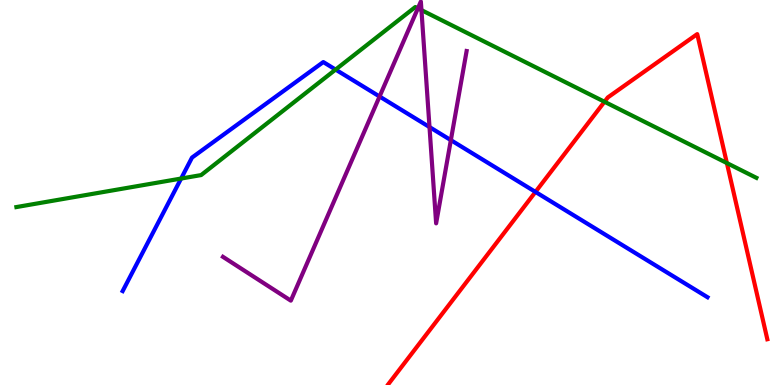[{'lines': ['blue', 'red'], 'intersections': [{'x': 6.91, 'y': 5.01}]}, {'lines': ['green', 'red'], 'intersections': [{'x': 7.8, 'y': 7.36}, {'x': 9.38, 'y': 5.77}]}, {'lines': ['purple', 'red'], 'intersections': []}, {'lines': ['blue', 'green'], 'intersections': [{'x': 2.34, 'y': 5.36}, {'x': 4.33, 'y': 8.19}]}, {'lines': ['blue', 'purple'], 'intersections': [{'x': 4.9, 'y': 7.49}, {'x': 5.54, 'y': 6.7}, {'x': 5.82, 'y': 6.36}]}, {'lines': ['green', 'purple'], 'intersections': [{'x': 5.39, 'y': 9.78}, {'x': 5.44, 'y': 9.74}]}]